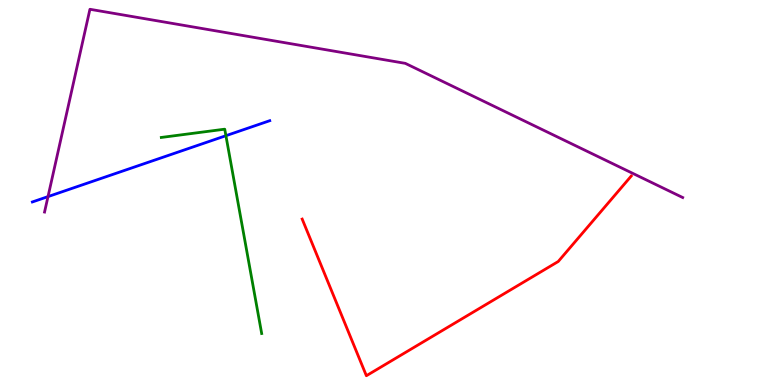[{'lines': ['blue', 'red'], 'intersections': []}, {'lines': ['green', 'red'], 'intersections': []}, {'lines': ['purple', 'red'], 'intersections': []}, {'lines': ['blue', 'green'], 'intersections': [{'x': 2.92, 'y': 6.48}]}, {'lines': ['blue', 'purple'], 'intersections': [{'x': 0.619, 'y': 4.89}]}, {'lines': ['green', 'purple'], 'intersections': []}]